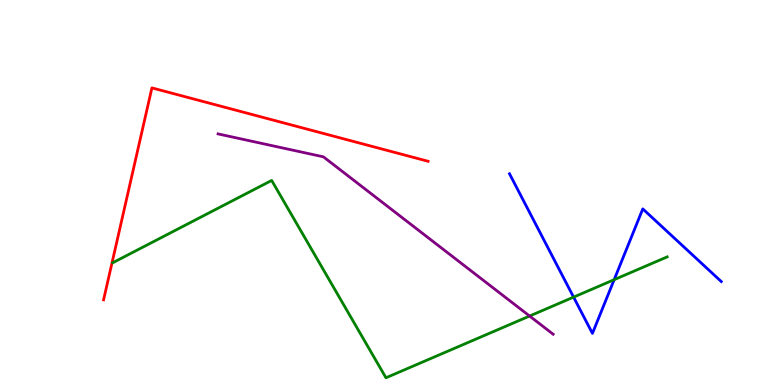[{'lines': ['blue', 'red'], 'intersections': []}, {'lines': ['green', 'red'], 'intersections': []}, {'lines': ['purple', 'red'], 'intersections': []}, {'lines': ['blue', 'green'], 'intersections': [{'x': 7.4, 'y': 2.28}, {'x': 7.92, 'y': 2.74}]}, {'lines': ['blue', 'purple'], 'intersections': []}, {'lines': ['green', 'purple'], 'intersections': [{'x': 6.83, 'y': 1.79}]}]